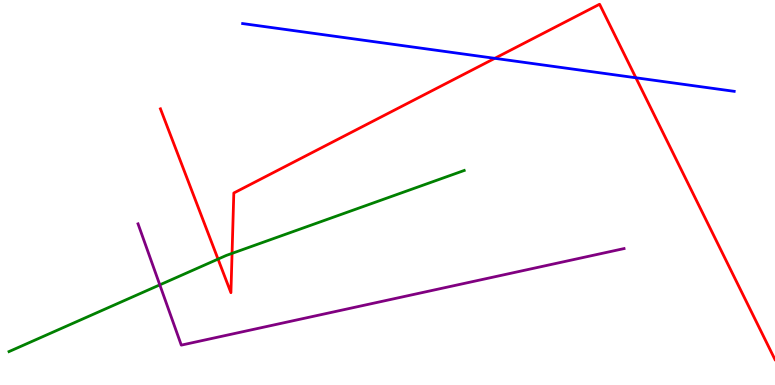[{'lines': ['blue', 'red'], 'intersections': [{'x': 6.38, 'y': 8.49}, {'x': 8.2, 'y': 7.98}]}, {'lines': ['green', 'red'], 'intersections': [{'x': 2.81, 'y': 3.27}, {'x': 2.99, 'y': 3.42}]}, {'lines': ['purple', 'red'], 'intersections': []}, {'lines': ['blue', 'green'], 'intersections': []}, {'lines': ['blue', 'purple'], 'intersections': []}, {'lines': ['green', 'purple'], 'intersections': [{'x': 2.06, 'y': 2.6}]}]